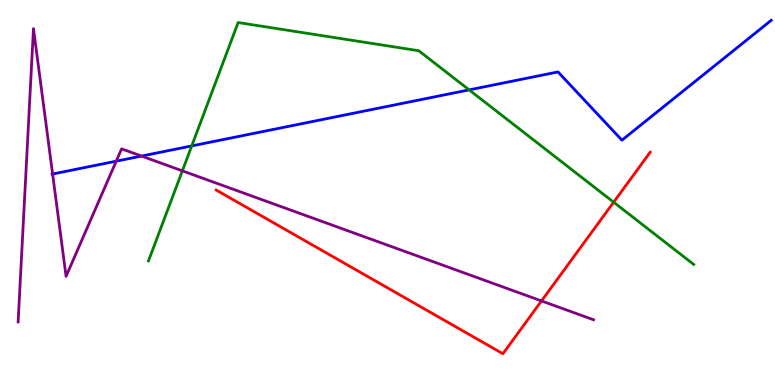[{'lines': ['blue', 'red'], 'intersections': []}, {'lines': ['green', 'red'], 'intersections': [{'x': 7.92, 'y': 4.75}]}, {'lines': ['purple', 'red'], 'intersections': [{'x': 6.99, 'y': 2.18}]}, {'lines': ['blue', 'green'], 'intersections': [{'x': 2.47, 'y': 6.21}, {'x': 6.05, 'y': 7.67}]}, {'lines': ['blue', 'purple'], 'intersections': [{'x': 0.679, 'y': 5.48}, {'x': 1.5, 'y': 5.81}, {'x': 1.83, 'y': 5.95}]}, {'lines': ['green', 'purple'], 'intersections': [{'x': 2.35, 'y': 5.56}]}]